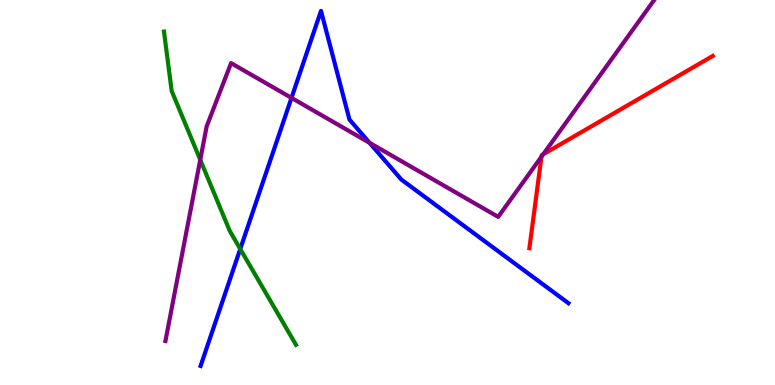[{'lines': ['blue', 'red'], 'intersections': []}, {'lines': ['green', 'red'], 'intersections': []}, {'lines': ['purple', 'red'], 'intersections': [{'x': 6.99, 'y': 5.93}, {'x': 7.01, 'y': 5.99}]}, {'lines': ['blue', 'green'], 'intersections': [{'x': 3.1, 'y': 3.53}]}, {'lines': ['blue', 'purple'], 'intersections': [{'x': 3.76, 'y': 7.46}, {'x': 4.77, 'y': 6.29}]}, {'lines': ['green', 'purple'], 'intersections': [{'x': 2.58, 'y': 5.85}]}]